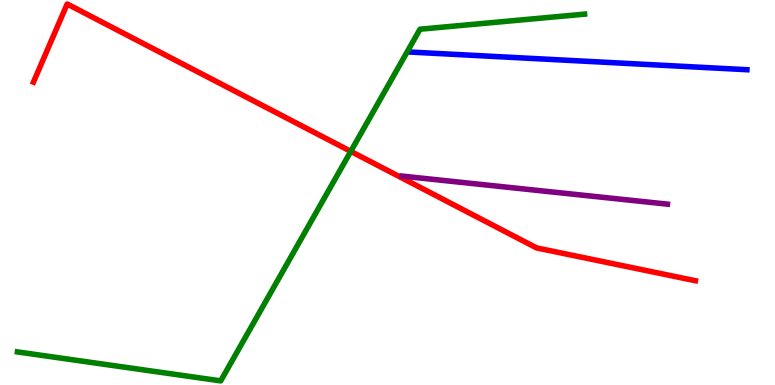[{'lines': ['blue', 'red'], 'intersections': []}, {'lines': ['green', 'red'], 'intersections': [{'x': 4.53, 'y': 6.07}]}, {'lines': ['purple', 'red'], 'intersections': []}, {'lines': ['blue', 'green'], 'intersections': []}, {'lines': ['blue', 'purple'], 'intersections': []}, {'lines': ['green', 'purple'], 'intersections': []}]